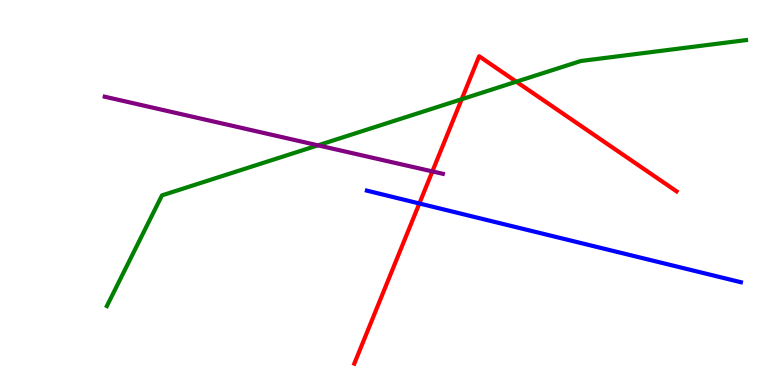[{'lines': ['blue', 'red'], 'intersections': [{'x': 5.41, 'y': 4.71}]}, {'lines': ['green', 'red'], 'intersections': [{'x': 5.96, 'y': 7.42}, {'x': 6.66, 'y': 7.88}]}, {'lines': ['purple', 'red'], 'intersections': [{'x': 5.58, 'y': 5.55}]}, {'lines': ['blue', 'green'], 'intersections': []}, {'lines': ['blue', 'purple'], 'intersections': []}, {'lines': ['green', 'purple'], 'intersections': [{'x': 4.1, 'y': 6.23}]}]